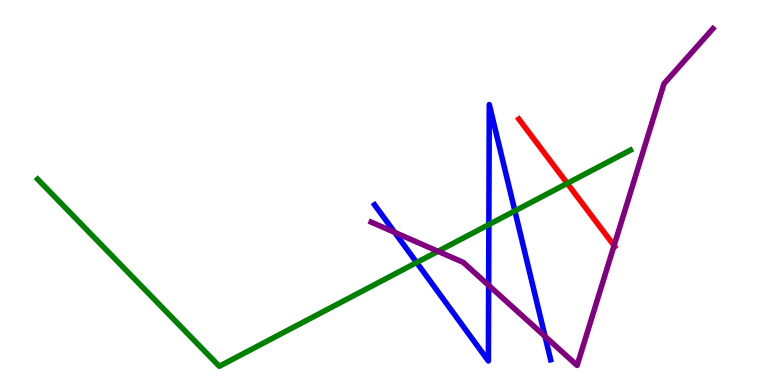[{'lines': ['blue', 'red'], 'intersections': []}, {'lines': ['green', 'red'], 'intersections': [{'x': 7.32, 'y': 5.24}]}, {'lines': ['purple', 'red'], 'intersections': [{'x': 7.92, 'y': 3.62}]}, {'lines': ['blue', 'green'], 'intersections': [{'x': 5.38, 'y': 3.18}, {'x': 6.31, 'y': 4.17}, {'x': 6.64, 'y': 4.52}]}, {'lines': ['blue', 'purple'], 'intersections': [{'x': 5.09, 'y': 3.96}, {'x': 6.31, 'y': 2.59}, {'x': 7.03, 'y': 1.26}]}, {'lines': ['green', 'purple'], 'intersections': [{'x': 5.65, 'y': 3.47}]}]